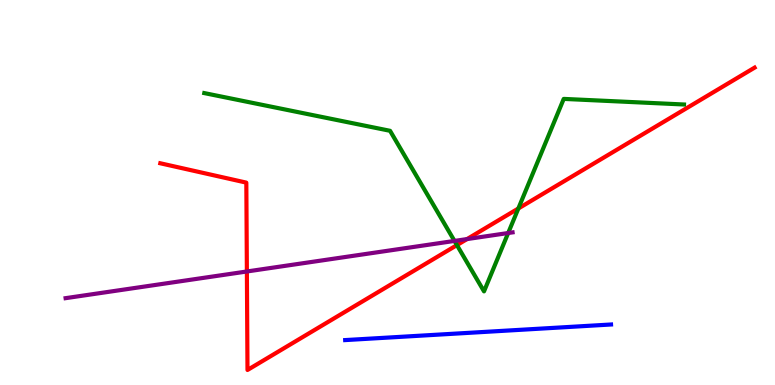[{'lines': ['blue', 'red'], 'intersections': []}, {'lines': ['green', 'red'], 'intersections': [{'x': 5.9, 'y': 3.63}, {'x': 6.69, 'y': 4.58}]}, {'lines': ['purple', 'red'], 'intersections': [{'x': 3.19, 'y': 2.95}, {'x': 6.03, 'y': 3.79}]}, {'lines': ['blue', 'green'], 'intersections': []}, {'lines': ['blue', 'purple'], 'intersections': []}, {'lines': ['green', 'purple'], 'intersections': [{'x': 5.86, 'y': 3.74}, {'x': 6.56, 'y': 3.95}]}]